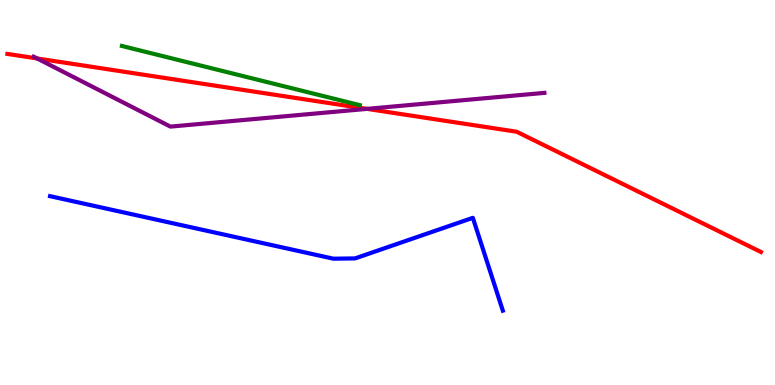[{'lines': ['blue', 'red'], 'intersections': []}, {'lines': ['green', 'red'], 'intersections': []}, {'lines': ['purple', 'red'], 'intersections': [{'x': 0.479, 'y': 8.48}, {'x': 4.74, 'y': 7.17}]}, {'lines': ['blue', 'green'], 'intersections': []}, {'lines': ['blue', 'purple'], 'intersections': []}, {'lines': ['green', 'purple'], 'intersections': []}]